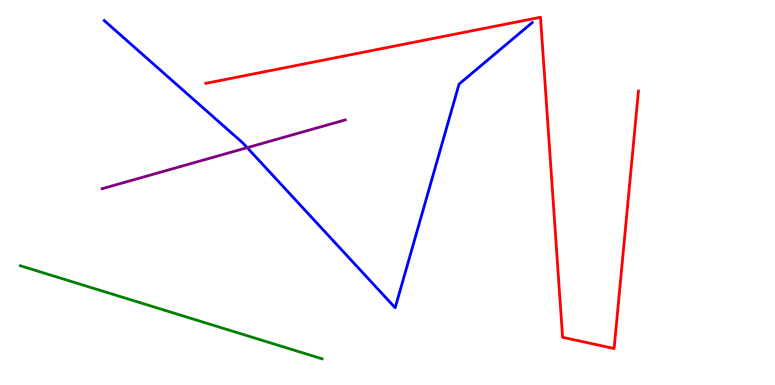[{'lines': ['blue', 'red'], 'intersections': []}, {'lines': ['green', 'red'], 'intersections': []}, {'lines': ['purple', 'red'], 'intersections': []}, {'lines': ['blue', 'green'], 'intersections': []}, {'lines': ['blue', 'purple'], 'intersections': [{'x': 3.19, 'y': 6.16}]}, {'lines': ['green', 'purple'], 'intersections': []}]